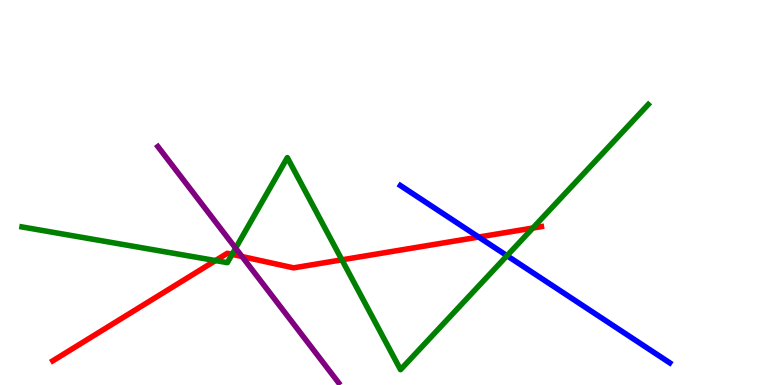[{'lines': ['blue', 'red'], 'intersections': [{'x': 6.18, 'y': 3.84}]}, {'lines': ['green', 'red'], 'intersections': [{'x': 2.78, 'y': 3.23}, {'x': 2.99, 'y': 3.39}, {'x': 4.41, 'y': 3.25}, {'x': 6.88, 'y': 4.08}]}, {'lines': ['purple', 'red'], 'intersections': [{'x': 3.12, 'y': 3.34}]}, {'lines': ['blue', 'green'], 'intersections': [{'x': 6.54, 'y': 3.36}]}, {'lines': ['blue', 'purple'], 'intersections': []}, {'lines': ['green', 'purple'], 'intersections': [{'x': 3.04, 'y': 3.55}]}]